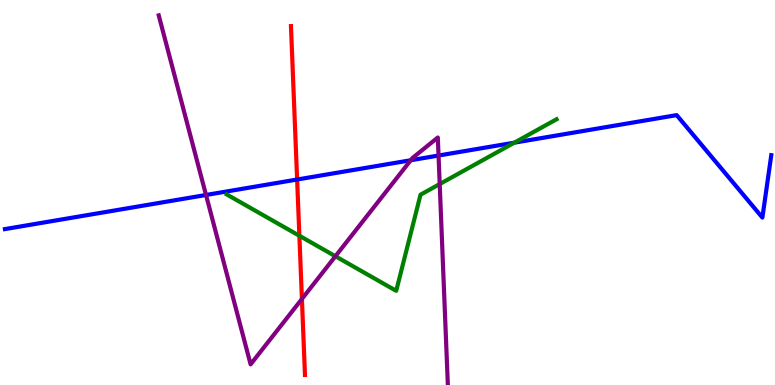[{'lines': ['blue', 'red'], 'intersections': [{'x': 3.83, 'y': 5.34}]}, {'lines': ['green', 'red'], 'intersections': [{'x': 3.86, 'y': 3.88}]}, {'lines': ['purple', 'red'], 'intersections': [{'x': 3.9, 'y': 2.24}]}, {'lines': ['blue', 'green'], 'intersections': [{'x': 6.64, 'y': 6.29}]}, {'lines': ['blue', 'purple'], 'intersections': [{'x': 2.66, 'y': 4.94}, {'x': 5.3, 'y': 5.84}, {'x': 5.66, 'y': 5.96}]}, {'lines': ['green', 'purple'], 'intersections': [{'x': 4.33, 'y': 3.34}, {'x': 5.67, 'y': 5.22}]}]